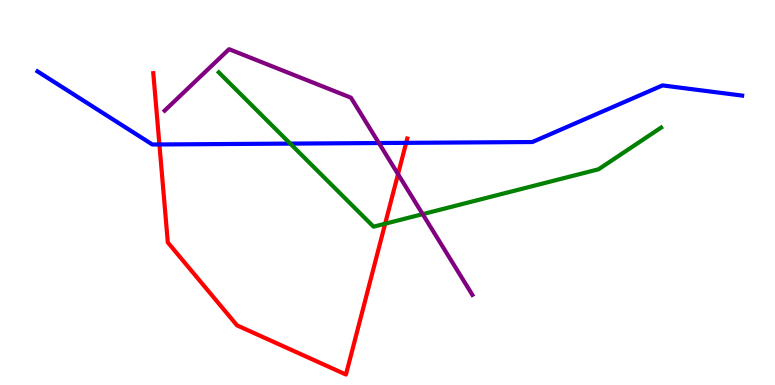[{'lines': ['blue', 'red'], 'intersections': [{'x': 2.06, 'y': 6.25}, {'x': 5.24, 'y': 6.29}]}, {'lines': ['green', 'red'], 'intersections': [{'x': 4.97, 'y': 4.19}]}, {'lines': ['purple', 'red'], 'intersections': [{'x': 5.14, 'y': 5.48}]}, {'lines': ['blue', 'green'], 'intersections': [{'x': 3.75, 'y': 6.27}]}, {'lines': ['blue', 'purple'], 'intersections': [{'x': 4.89, 'y': 6.29}]}, {'lines': ['green', 'purple'], 'intersections': [{'x': 5.45, 'y': 4.44}]}]